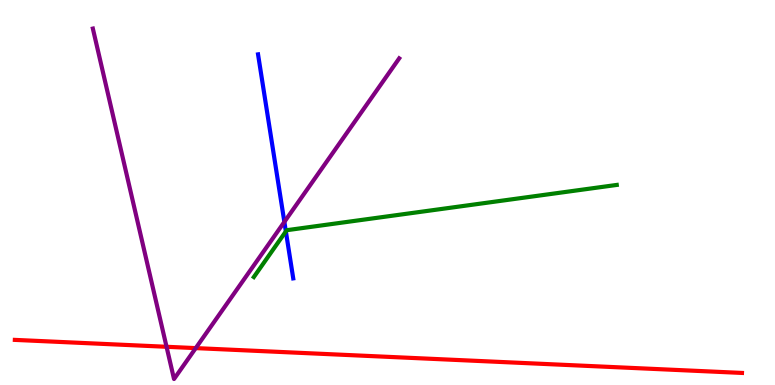[{'lines': ['blue', 'red'], 'intersections': []}, {'lines': ['green', 'red'], 'intersections': []}, {'lines': ['purple', 'red'], 'intersections': [{'x': 2.15, 'y': 0.993}, {'x': 2.53, 'y': 0.958}]}, {'lines': ['blue', 'green'], 'intersections': [{'x': 3.69, 'y': 3.99}]}, {'lines': ['blue', 'purple'], 'intersections': [{'x': 3.67, 'y': 4.24}]}, {'lines': ['green', 'purple'], 'intersections': []}]